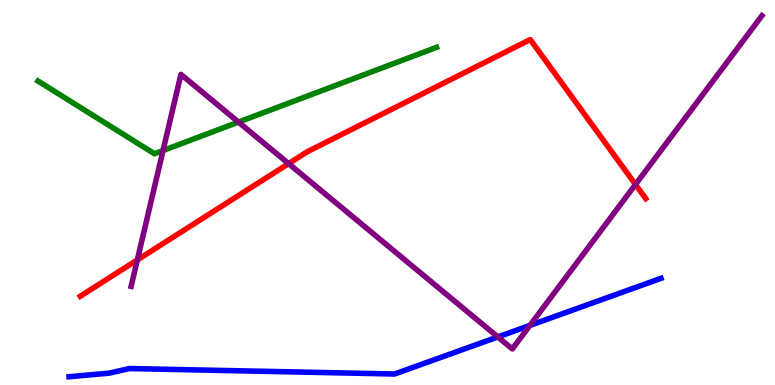[{'lines': ['blue', 'red'], 'intersections': []}, {'lines': ['green', 'red'], 'intersections': []}, {'lines': ['purple', 'red'], 'intersections': [{'x': 1.77, 'y': 3.25}, {'x': 3.72, 'y': 5.75}, {'x': 8.2, 'y': 5.21}]}, {'lines': ['blue', 'green'], 'intersections': []}, {'lines': ['blue', 'purple'], 'intersections': [{'x': 6.42, 'y': 1.25}, {'x': 6.84, 'y': 1.55}]}, {'lines': ['green', 'purple'], 'intersections': [{'x': 2.1, 'y': 6.09}, {'x': 3.08, 'y': 6.83}]}]